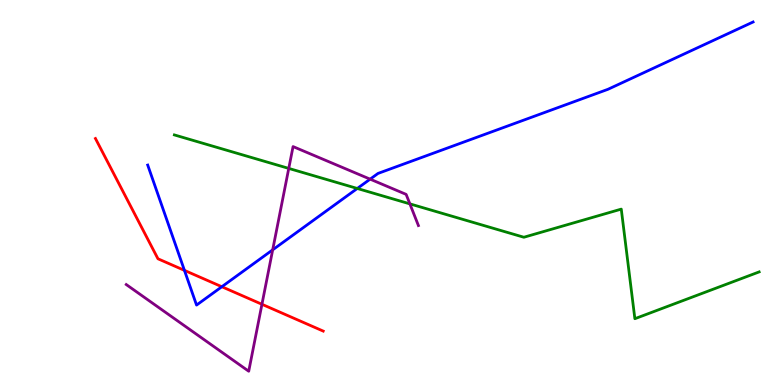[{'lines': ['blue', 'red'], 'intersections': [{'x': 2.38, 'y': 2.98}, {'x': 2.86, 'y': 2.55}]}, {'lines': ['green', 'red'], 'intersections': []}, {'lines': ['purple', 'red'], 'intersections': [{'x': 3.38, 'y': 2.1}]}, {'lines': ['blue', 'green'], 'intersections': [{'x': 4.61, 'y': 5.1}]}, {'lines': ['blue', 'purple'], 'intersections': [{'x': 3.52, 'y': 3.51}, {'x': 4.78, 'y': 5.35}]}, {'lines': ['green', 'purple'], 'intersections': [{'x': 3.73, 'y': 5.63}, {'x': 5.29, 'y': 4.7}]}]